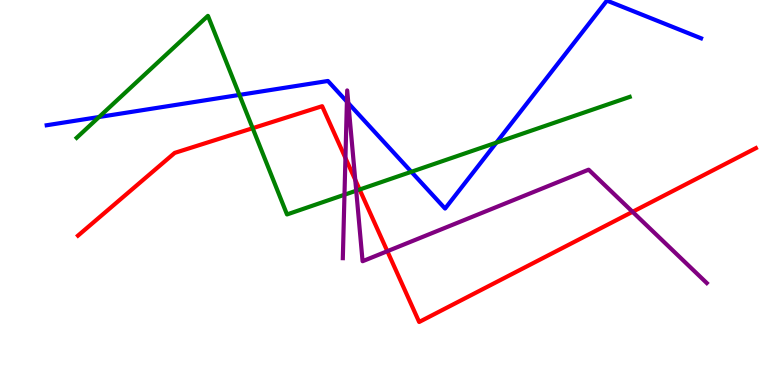[{'lines': ['blue', 'red'], 'intersections': []}, {'lines': ['green', 'red'], 'intersections': [{'x': 3.26, 'y': 6.67}, {'x': 4.64, 'y': 5.08}]}, {'lines': ['purple', 'red'], 'intersections': [{'x': 4.46, 'y': 5.9}, {'x': 4.58, 'y': 5.33}, {'x': 5.0, 'y': 3.48}, {'x': 8.16, 'y': 4.5}]}, {'lines': ['blue', 'green'], 'intersections': [{'x': 1.28, 'y': 6.96}, {'x': 3.09, 'y': 7.53}, {'x': 5.31, 'y': 5.54}, {'x': 6.41, 'y': 6.3}]}, {'lines': ['blue', 'purple'], 'intersections': [{'x': 4.48, 'y': 7.36}, {'x': 4.49, 'y': 7.32}]}, {'lines': ['green', 'purple'], 'intersections': [{'x': 4.44, 'y': 4.94}, {'x': 4.6, 'y': 5.05}]}]